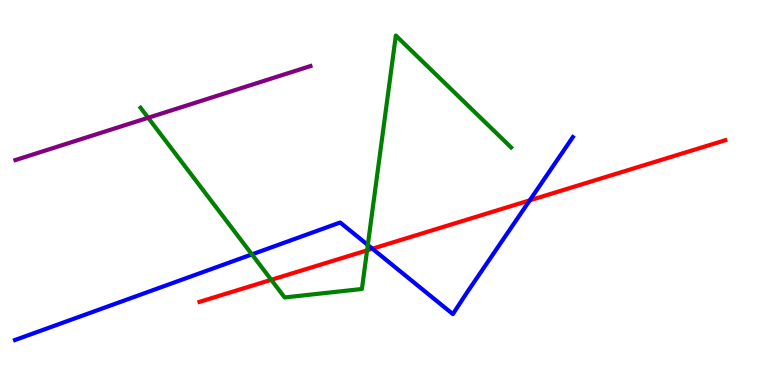[{'lines': ['blue', 'red'], 'intersections': [{'x': 4.81, 'y': 3.54}, {'x': 6.84, 'y': 4.8}]}, {'lines': ['green', 'red'], 'intersections': [{'x': 3.5, 'y': 2.73}, {'x': 4.74, 'y': 3.5}]}, {'lines': ['purple', 'red'], 'intersections': []}, {'lines': ['blue', 'green'], 'intersections': [{'x': 3.25, 'y': 3.39}, {'x': 4.75, 'y': 3.64}]}, {'lines': ['blue', 'purple'], 'intersections': []}, {'lines': ['green', 'purple'], 'intersections': [{'x': 1.91, 'y': 6.94}]}]